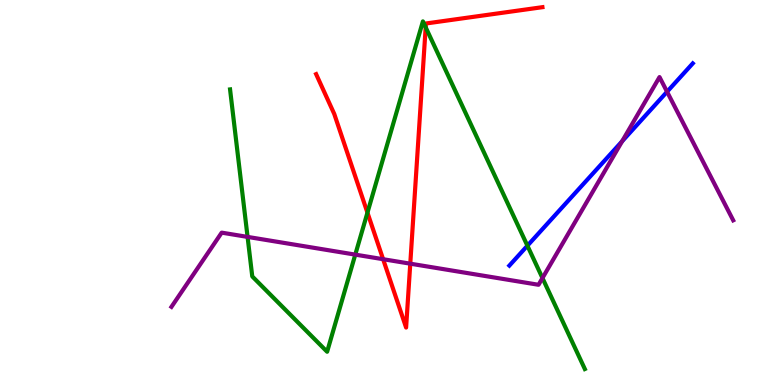[{'lines': ['blue', 'red'], 'intersections': []}, {'lines': ['green', 'red'], 'intersections': [{'x': 4.74, 'y': 4.48}, {'x': 5.49, 'y': 9.29}]}, {'lines': ['purple', 'red'], 'intersections': [{'x': 4.94, 'y': 3.27}, {'x': 5.29, 'y': 3.15}]}, {'lines': ['blue', 'green'], 'intersections': [{'x': 6.81, 'y': 3.62}]}, {'lines': ['blue', 'purple'], 'intersections': [{'x': 8.03, 'y': 6.33}, {'x': 8.61, 'y': 7.62}]}, {'lines': ['green', 'purple'], 'intersections': [{'x': 3.19, 'y': 3.85}, {'x': 4.58, 'y': 3.39}, {'x': 7.0, 'y': 2.78}]}]